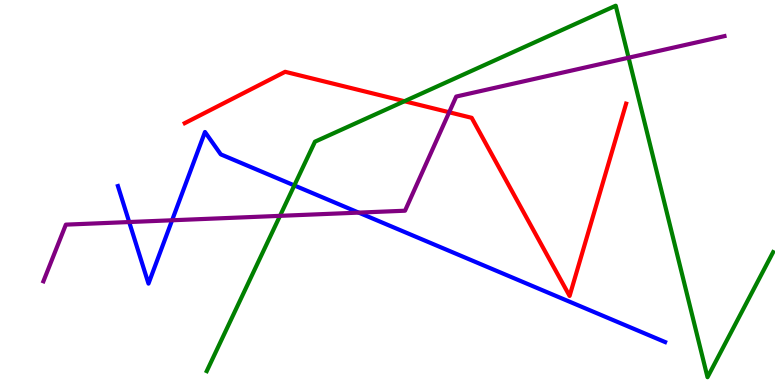[{'lines': ['blue', 'red'], 'intersections': []}, {'lines': ['green', 'red'], 'intersections': [{'x': 5.22, 'y': 7.37}]}, {'lines': ['purple', 'red'], 'intersections': [{'x': 5.8, 'y': 7.08}]}, {'lines': ['blue', 'green'], 'intersections': [{'x': 3.8, 'y': 5.18}]}, {'lines': ['blue', 'purple'], 'intersections': [{'x': 1.67, 'y': 4.23}, {'x': 2.22, 'y': 4.28}, {'x': 4.63, 'y': 4.48}]}, {'lines': ['green', 'purple'], 'intersections': [{'x': 3.61, 'y': 4.39}, {'x': 8.11, 'y': 8.5}]}]